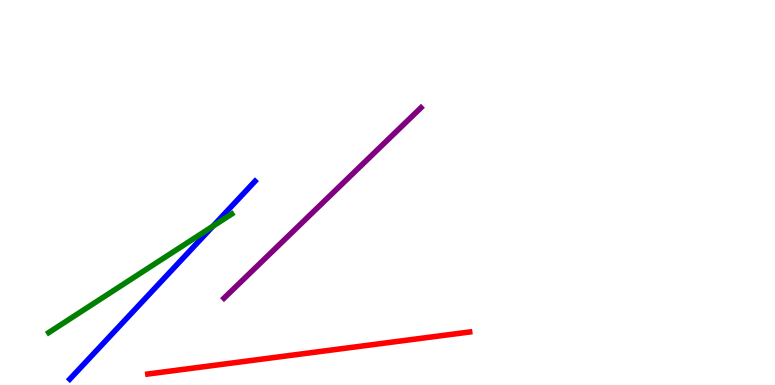[{'lines': ['blue', 'red'], 'intersections': []}, {'lines': ['green', 'red'], 'intersections': []}, {'lines': ['purple', 'red'], 'intersections': []}, {'lines': ['blue', 'green'], 'intersections': [{'x': 2.75, 'y': 4.13}]}, {'lines': ['blue', 'purple'], 'intersections': []}, {'lines': ['green', 'purple'], 'intersections': []}]